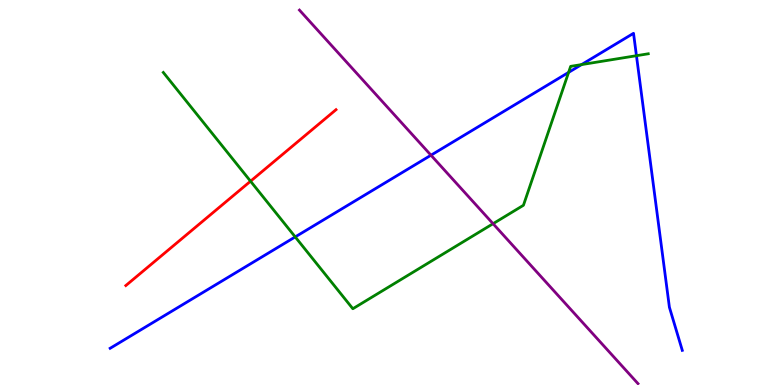[{'lines': ['blue', 'red'], 'intersections': []}, {'lines': ['green', 'red'], 'intersections': [{'x': 3.23, 'y': 5.29}]}, {'lines': ['purple', 'red'], 'intersections': []}, {'lines': ['blue', 'green'], 'intersections': [{'x': 3.81, 'y': 3.85}, {'x': 7.34, 'y': 8.12}, {'x': 7.5, 'y': 8.32}, {'x': 8.21, 'y': 8.55}]}, {'lines': ['blue', 'purple'], 'intersections': [{'x': 5.56, 'y': 5.97}]}, {'lines': ['green', 'purple'], 'intersections': [{'x': 6.36, 'y': 4.19}]}]